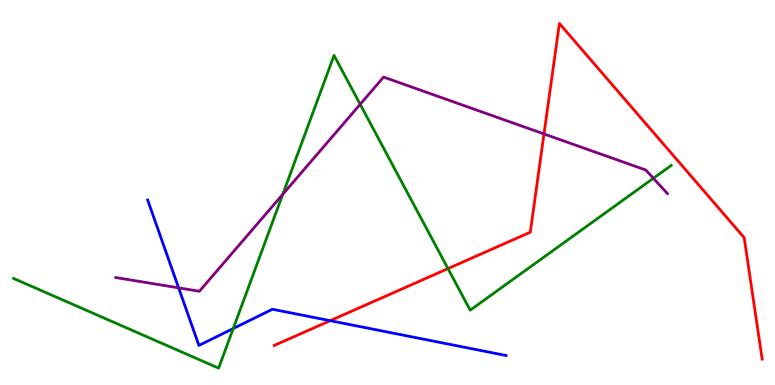[{'lines': ['blue', 'red'], 'intersections': [{'x': 4.26, 'y': 1.67}]}, {'lines': ['green', 'red'], 'intersections': [{'x': 5.78, 'y': 3.02}]}, {'lines': ['purple', 'red'], 'intersections': [{'x': 7.02, 'y': 6.52}]}, {'lines': ['blue', 'green'], 'intersections': [{'x': 3.01, 'y': 1.47}]}, {'lines': ['blue', 'purple'], 'intersections': [{'x': 2.3, 'y': 2.52}]}, {'lines': ['green', 'purple'], 'intersections': [{'x': 3.65, 'y': 4.95}, {'x': 4.65, 'y': 7.29}, {'x': 8.43, 'y': 5.37}]}]